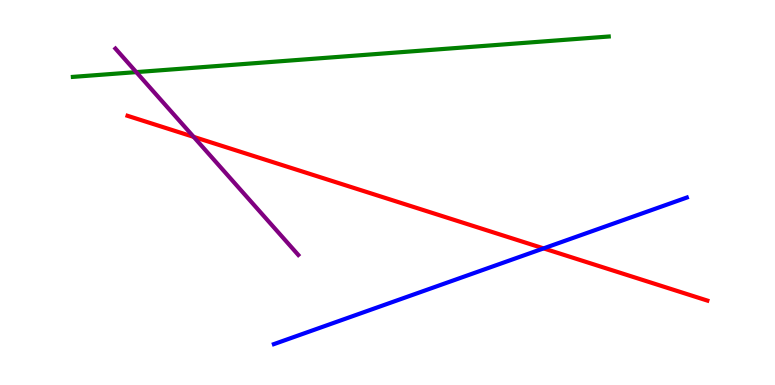[{'lines': ['blue', 'red'], 'intersections': [{'x': 7.01, 'y': 3.55}]}, {'lines': ['green', 'red'], 'intersections': []}, {'lines': ['purple', 'red'], 'intersections': [{'x': 2.5, 'y': 6.44}]}, {'lines': ['blue', 'green'], 'intersections': []}, {'lines': ['blue', 'purple'], 'intersections': []}, {'lines': ['green', 'purple'], 'intersections': [{'x': 1.76, 'y': 8.13}]}]